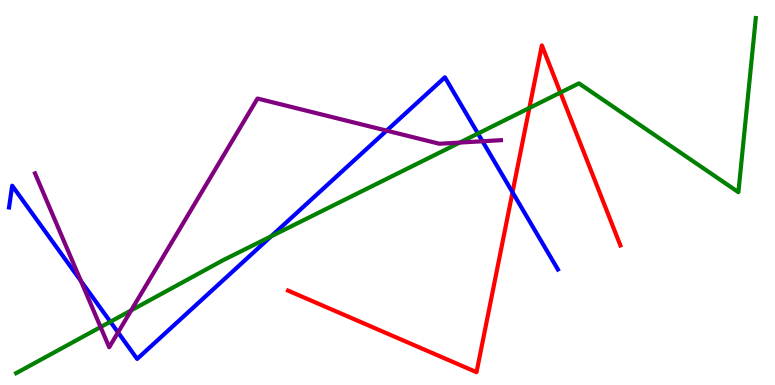[{'lines': ['blue', 'red'], 'intersections': [{'x': 6.61, 'y': 5.01}]}, {'lines': ['green', 'red'], 'intersections': [{'x': 6.83, 'y': 7.2}, {'x': 7.23, 'y': 7.6}]}, {'lines': ['purple', 'red'], 'intersections': []}, {'lines': ['blue', 'green'], 'intersections': [{'x': 1.42, 'y': 1.64}, {'x': 3.5, 'y': 3.86}, {'x': 6.17, 'y': 6.53}]}, {'lines': ['blue', 'purple'], 'intersections': [{'x': 1.04, 'y': 2.7}, {'x': 1.52, 'y': 1.37}, {'x': 4.99, 'y': 6.61}, {'x': 6.23, 'y': 6.33}]}, {'lines': ['green', 'purple'], 'intersections': [{'x': 1.3, 'y': 1.5}, {'x': 1.69, 'y': 1.94}, {'x': 5.93, 'y': 6.3}]}]